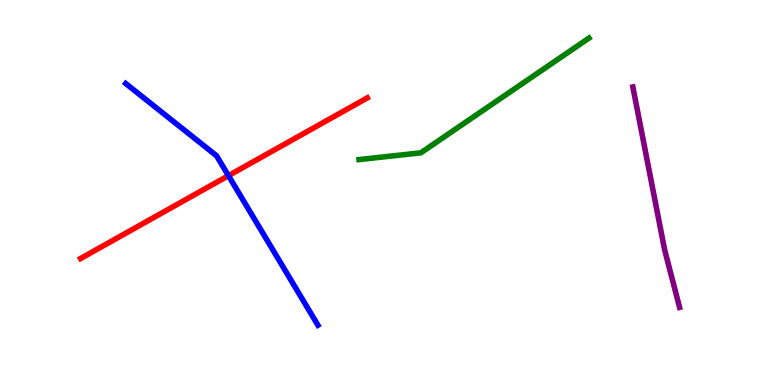[{'lines': ['blue', 'red'], 'intersections': [{'x': 2.95, 'y': 5.44}]}, {'lines': ['green', 'red'], 'intersections': []}, {'lines': ['purple', 'red'], 'intersections': []}, {'lines': ['blue', 'green'], 'intersections': []}, {'lines': ['blue', 'purple'], 'intersections': []}, {'lines': ['green', 'purple'], 'intersections': []}]